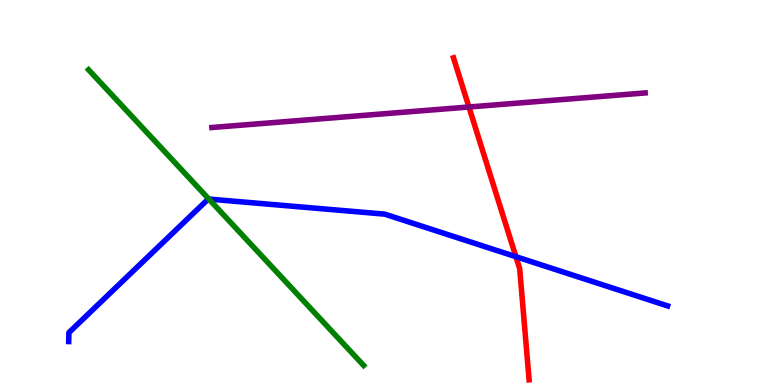[{'lines': ['blue', 'red'], 'intersections': [{'x': 6.66, 'y': 3.33}]}, {'lines': ['green', 'red'], 'intersections': []}, {'lines': ['purple', 'red'], 'intersections': [{'x': 6.05, 'y': 7.22}]}, {'lines': ['blue', 'green'], 'intersections': [{'x': 2.69, 'y': 4.83}]}, {'lines': ['blue', 'purple'], 'intersections': []}, {'lines': ['green', 'purple'], 'intersections': []}]